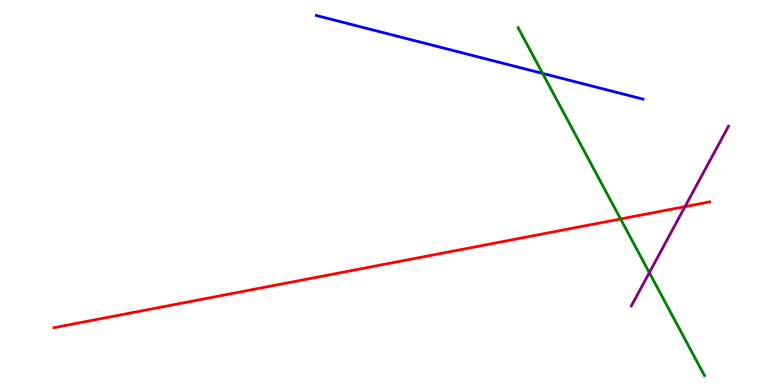[{'lines': ['blue', 'red'], 'intersections': []}, {'lines': ['green', 'red'], 'intersections': [{'x': 8.01, 'y': 4.31}]}, {'lines': ['purple', 'red'], 'intersections': [{'x': 8.84, 'y': 4.63}]}, {'lines': ['blue', 'green'], 'intersections': [{'x': 7.0, 'y': 8.09}]}, {'lines': ['blue', 'purple'], 'intersections': []}, {'lines': ['green', 'purple'], 'intersections': [{'x': 8.38, 'y': 2.92}]}]